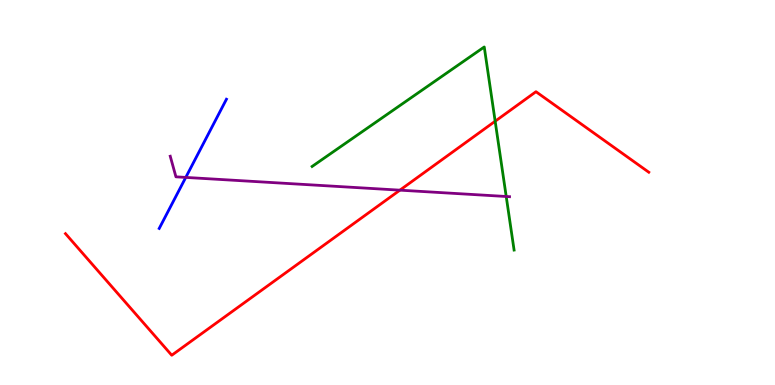[{'lines': ['blue', 'red'], 'intersections': []}, {'lines': ['green', 'red'], 'intersections': [{'x': 6.39, 'y': 6.85}]}, {'lines': ['purple', 'red'], 'intersections': [{'x': 5.16, 'y': 5.06}]}, {'lines': ['blue', 'green'], 'intersections': []}, {'lines': ['blue', 'purple'], 'intersections': [{'x': 2.4, 'y': 5.39}]}, {'lines': ['green', 'purple'], 'intersections': [{'x': 6.53, 'y': 4.9}]}]